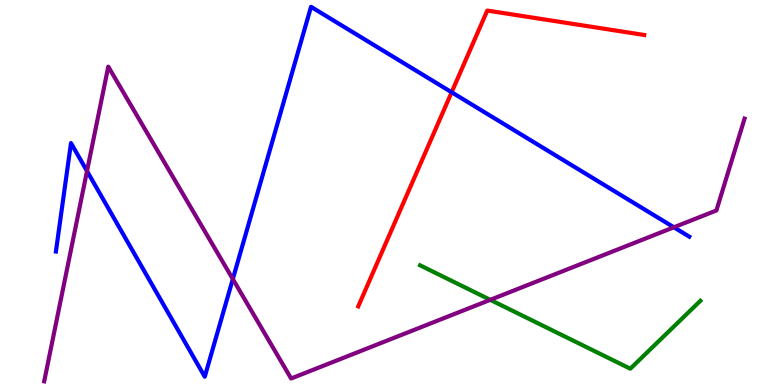[{'lines': ['blue', 'red'], 'intersections': [{'x': 5.83, 'y': 7.6}]}, {'lines': ['green', 'red'], 'intersections': []}, {'lines': ['purple', 'red'], 'intersections': []}, {'lines': ['blue', 'green'], 'intersections': []}, {'lines': ['blue', 'purple'], 'intersections': [{'x': 1.12, 'y': 5.56}, {'x': 3.0, 'y': 2.75}, {'x': 8.7, 'y': 4.1}]}, {'lines': ['green', 'purple'], 'intersections': [{'x': 6.33, 'y': 2.21}]}]